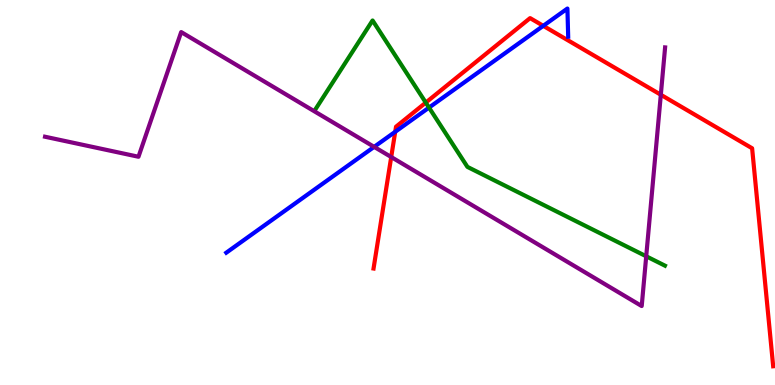[{'lines': ['blue', 'red'], 'intersections': [{'x': 5.1, 'y': 6.58}, {'x': 7.01, 'y': 9.33}]}, {'lines': ['green', 'red'], 'intersections': [{'x': 5.49, 'y': 7.34}]}, {'lines': ['purple', 'red'], 'intersections': [{'x': 5.05, 'y': 5.92}, {'x': 8.53, 'y': 7.54}]}, {'lines': ['blue', 'green'], 'intersections': [{'x': 5.54, 'y': 7.21}]}, {'lines': ['blue', 'purple'], 'intersections': [{'x': 4.83, 'y': 6.19}]}, {'lines': ['green', 'purple'], 'intersections': [{'x': 8.34, 'y': 3.34}]}]